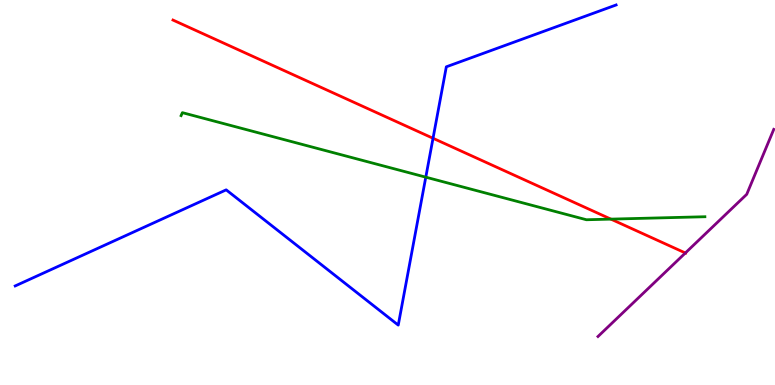[{'lines': ['blue', 'red'], 'intersections': [{'x': 5.59, 'y': 6.41}]}, {'lines': ['green', 'red'], 'intersections': [{'x': 7.88, 'y': 4.31}]}, {'lines': ['purple', 'red'], 'intersections': [{'x': 8.84, 'y': 3.43}]}, {'lines': ['blue', 'green'], 'intersections': [{'x': 5.49, 'y': 5.4}]}, {'lines': ['blue', 'purple'], 'intersections': []}, {'lines': ['green', 'purple'], 'intersections': []}]